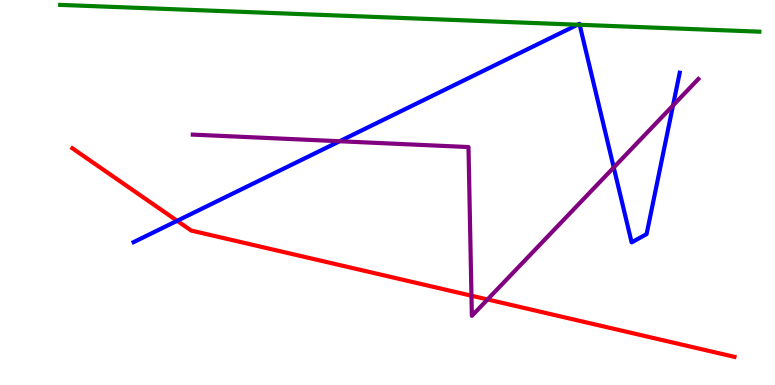[{'lines': ['blue', 'red'], 'intersections': [{'x': 2.29, 'y': 4.26}]}, {'lines': ['green', 'red'], 'intersections': []}, {'lines': ['purple', 'red'], 'intersections': [{'x': 6.08, 'y': 2.32}, {'x': 6.29, 'y': 2.22}]}, {'lines': ['blue', 'green'], 'intersections': [{'x': 7.45, 'y': 9.36}, {'x': 7.48, 'y': 9.36}]}, {'lines': ['blue', 'purple'], 'intersections': [{'x': 4.38, 'y': 6.33}, {'x': 7.92, 'y': 5.65}, {'x': 8.68, 'y': 7.26}]}, {'lines': ['green', 'purple'], 'intersections': []}]